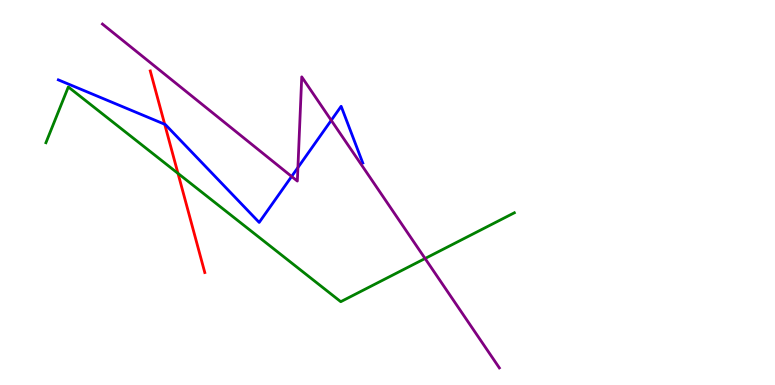[{'lines': ['blue', 'red'], 'intersections': [{'x': 2.13, 'y': 6.77}]}, {'lines': ['green', 'red'], 'intersections': [{'x': 2.3, 'y': 5.5}]}, {'lines': ['purple', 'red'], 'intersections': []}, {'lines': ['blue', 'green'], 'intersections': []}, {'lines': ['blue', 'purple'], 'intersections': [{'x': 3.76, 'y': 5.42}, {'x': 3.84, 'y': 5.65}, {'x': 4.27, 'y': 6.87}]}, {'lines': ['green', 'purple'], 'intersections': [{'x': 5.48, 'y': 3.29}]}]